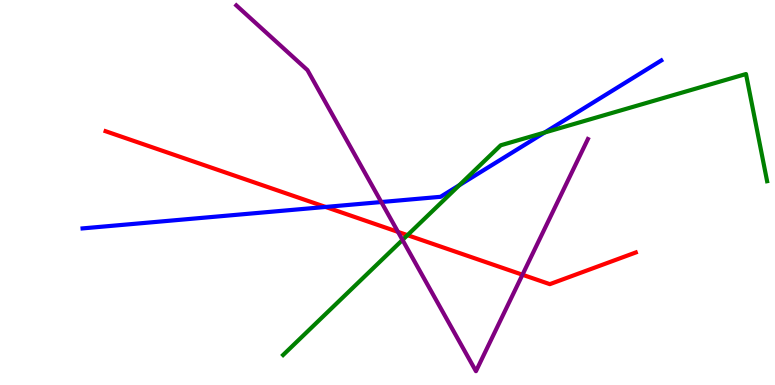[{'lines': ['blue', 'red'], 'intersections': [{'x': 4.2, 'y': 4.62}]}, {'lines': ['green', 'red'], 'intersections': [{'x': 5.26, 'y': 3.89}]}, {'lines': ['purple', 'red'], 'intersections': [{'x': 5.14, 'y': 3.98}, {'x': 6.74, 'y': 2.86}]}, {'lines': ['blue', 'green'], 'intersections': [{'x': 5.93, 'y': 5.19}, {'x': 7.03, 'y': 6.56}]}, {'lines': ['blue', 'purple'], 'intersections': [{'x': 4.92, 'y': 4.75}]}, {'lines': ['green', 'purple'], 'intersections': [{'x': 5.19, 'y': 3.77}]}]